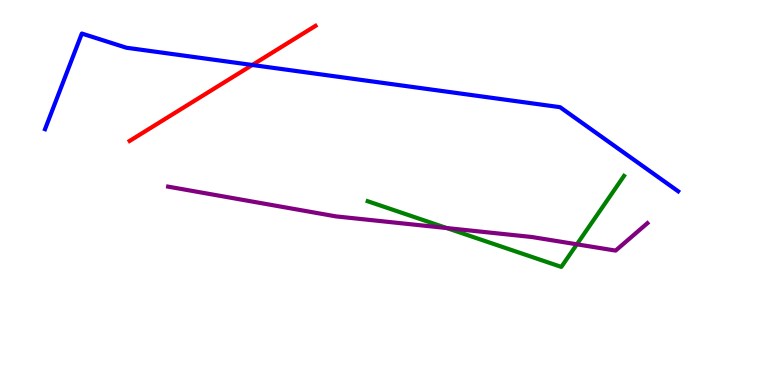[{'lines': ['blue', 'red'], 'intersections': [{'x': 3.26, 'y': 8.31}]}, {'lines': ['green', 'red'], 'intersections': []}, {'lines': ['purple', 'red'], 'intersections': []}, {'lines': ['blue', 'green'], 'intersections': []}, {'lines': ['blue', 'purple'], 'intersections': []}, {'lines': ['green', 'purple'], 'intersections': [{'x': 5.76, 'y': 4.08}, {'x': 7.44, 'y': 3.65}]}]